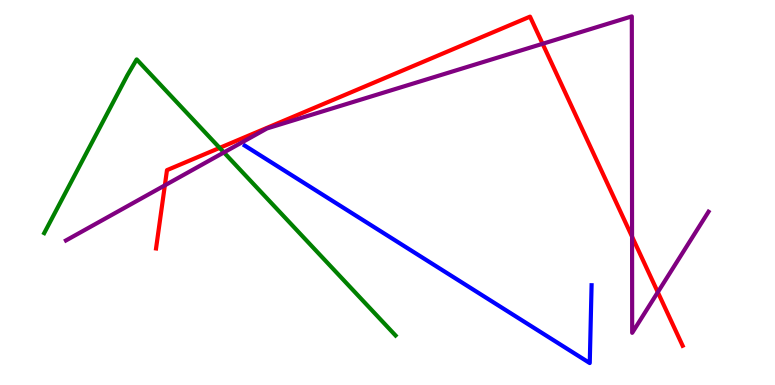[{'lines': ['blue', 'red'], 'intersections': []}, {'lines': ['green', 'red'], 'intersections': [{'x': 2.83, 'y': 6.16}]}, {'lines': ['purple', 'red'], 'intersections': [{'x': 2.13, 'y': 5.19}, {'x': 7.0, 'y': 8.86}, {'x': 8.16, 'y': 3.85}, {'x': 8.49, 'y': 2.41}]}, {'lines': ['blue', 'green'], 'intersections': []}, {'lines': ['blue', 'purple'], 'intersections': []}, {'lines': ['green', 'purple'], 'intersections': [{'x': 2.89, 'y': 6.04}]}]